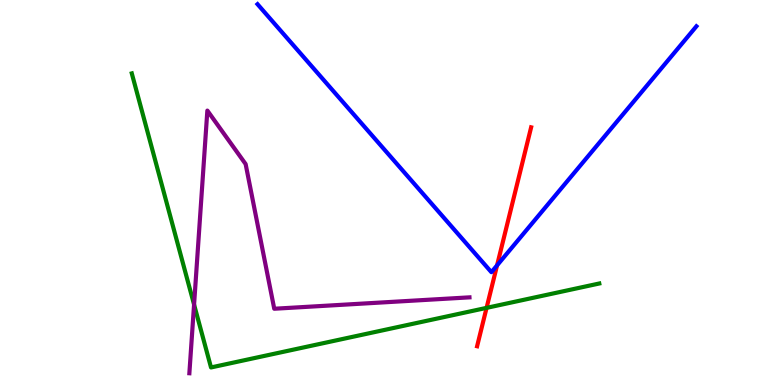[{'lines': ['blue', 'red'], 'intersections': [{'x': 6.41, 'y': 3.11}]}, {'lines': ['green', 'red'], 'intersections': [{'x': 6.28, 'y': 2.0}]}, {'lines': ['purple', 'red'], 'intersections': []}, {'lines': ['blue', 'green'], 'intersections': []}, {'lines': ['blue', 'purple'], 'intersections': []}, {'lines': ['green', 'purple'], 'intersections': [{'x': 2.5, 'y': 2.09}]}]